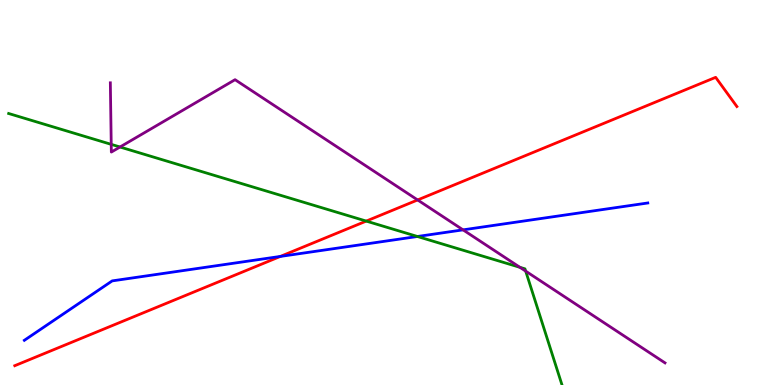[{'lines': ['blue', 'red'], 'intersections': [{'x': 3.62, 'y': 3.34}]}, {'lines': ['green', 'red'], 'intersections': [{'x': 4.73, 'y': 4.26}]}, {'lines': ['purple', 'red'], 'intersections': [{'x': 5.39, 'y': 4.81}]}, {'lines': ['blue', 'green'], 'intersections': [{'x': 5.39, 'y': 3.86}]}, {'lines': ['blue', 'purple'], 'intersections': [{'x': 5.97, 'y': 4.03}]}, {'lines': ['green', 'purple'], 'intersections': [{'x': 1.44, 'y': 6.25}, {'x': 1.55, 'y': 6.18}, {'x': 6.71, 'y': 3.06}, {'x': 6.78, 'y': 2.96}]}]